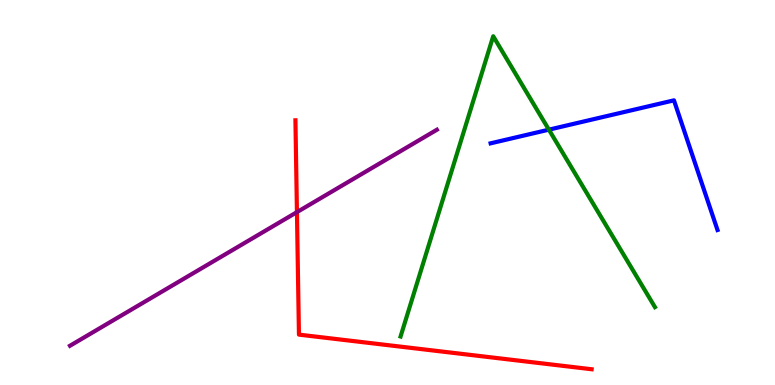[{'lines': ['blue', 'red'], 'intersections': []}, {'lines': ['green', 'red'], 'intersections': []}, {'lines': ['purple', 'red'], 'intersections': [{'x': 3.83, 'y': 4.49}]}, {'lines': ['blue', 'green'], 'intersections': [{'x': 7.08, 'y': 6.63}]}, {'lines': ['blue', 'purple'], 'intersections': []}, {'lines': ['green', 'purple'], 'intersections': []}]